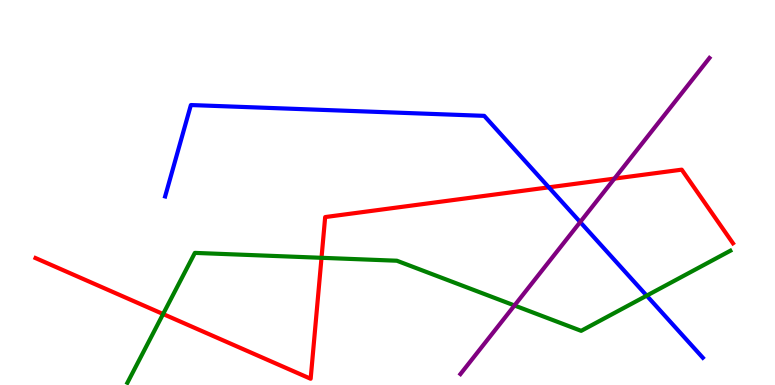[{'lines': ['blue', 'red'], 'intersections': [{'x': 7.08, 'y': 5.13}]}, {'lines': ['green', 'red'], 'intersections': [{'x': 2.1, 'y': 1.84}, {'x': 4.15, 'y': 3.3}]}, {'lines': ['purple', 'red'], 'intersections': [{'x': 7.93, 'y': 5.36}]}, {'lines': ['blue', 'green'], 'intersections': [{'x': 8.34, 'y': 2.32}]}, {'lines': ['blue', 'purple'], 'intersections': [{'x': 7.49, 'y': 4.23}]}, {'lines': ['green', 'purple'], 'intersections': [{'x': 6.64, 'y': 2.07}]}]